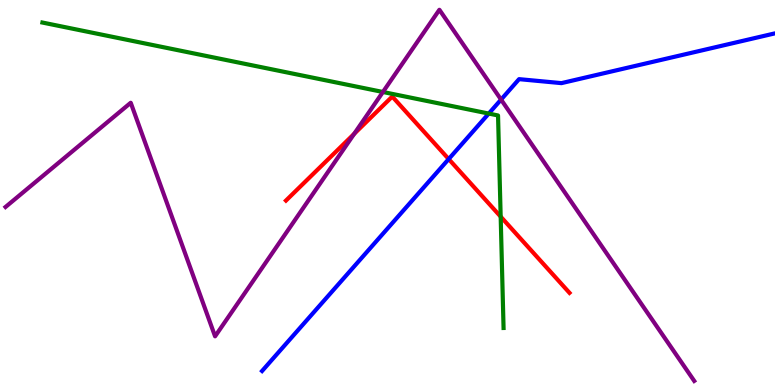[{'lines': ['blue', 'red'], 'intersections': [{'x': 5.79, 'y': 5.87}]}, {'lines': ['green', 'red'], 'intersections': [{'x': 6.46, 'y': 4.37}]}, {'lines': ['purple', 'red'], 'intersections': [{'x': 4.57, 'y': 6.52}]}, {'lines': ['blue', 'green'], 'intersections': [{'x': 6.31, 'y': 7.05}]}, {'lines': ['blue', 'purple'], 'intersections': [{'x': 6.47, 'y': 7.41}]}, {'lines': ['green', 'purple'], 'intersections': [{'x': 4.94, 'y': 7.61}]}]